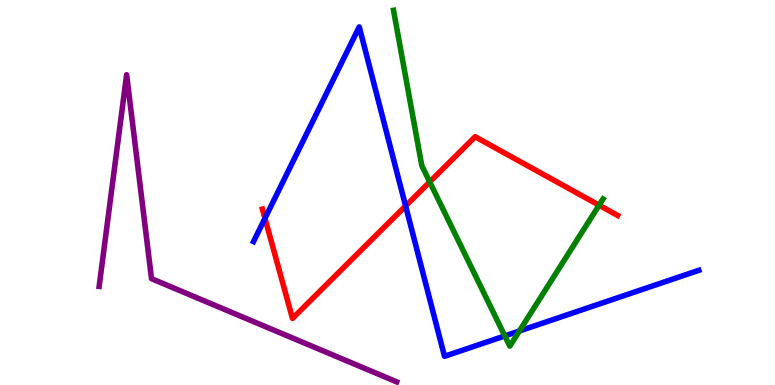[{'lines': ['blue', 'red'], 'intersections': [{'x': 3.42, 'y': 4.33}, {'x': 5.23, 'y': 4.65}]}, {'lines': ['green', 'red'], 'intersections': [{'x': 5.54, 'y': 5.27}, {'x': 7.73, 'y': 4.67}]}, {'lines': ['purple', 'red'], 'intersections': []}, {'lines': ['blue', 'green'], 'intersections': [{'x': 6.51, 'y': 1.27}, {'x': 6.7, 'y': 1.4}]}, {'lines': ['blue', 'purple'], 'intersections': []}, {'lines': ['green', 'purple'], 'intersections': []}]